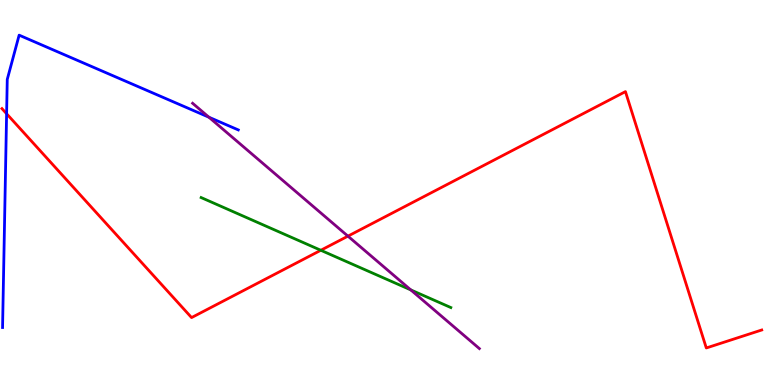[{'lines': ['blue', 'red'], 'intersections': [{'x': 0.0852, 'y': 7.05}]}, {'lines': ['green', 'red'], 'intersections': [{'x': 4.14, 'y': 3.5}]}, {'lines': ['purple', 'red'], 'intersections': [{'x': 4.49, 'y': 3.87}]}, {'lines': ['blue', 'green'], 'intersections': []}, {'lines': ['blue', 'purple'], 'intersections': [{'x': 2.7, 'y': 6.96}]}, {'lines': ['green', 'purple'], 'intersections': [{'x': 5.3, 'y': 2.47}]}]